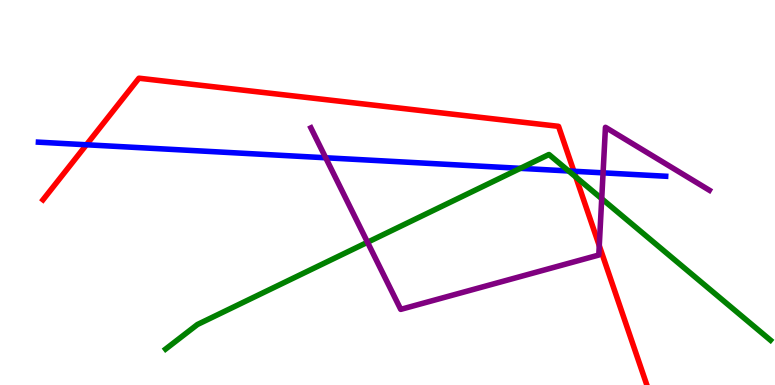[{'lines': ['blue', 'red'], 'intersections': [{'x': 1.12, 'y': 6.24}, {'x': 7.4, 'y': 5.55}]}, {'lines': ['green', 'red'], 'intersections': [{'x': 7.43, 'y': 5.4}]}, {'lines': ['purple', 'red'], 'intersections': [{'x': 7.73, 'y': 3.62}]}, {'lines': ['blue', 'green'], 'intersections': [{'x': 6.71, 'y': 5.63}, {'x': 7.34, 'y': 5.56}]}, {'lines': ['blue', 'purple'], 'intersections': [{'x': 4.2, 'y': 5.9}, {'x': 7.78, 'y': 5.51}]}, {'lines': ['green', 'purple'], 'intersections': [{'x': 4.74, 'y': 3.71}, {'x': 7.76, 'y': 4.84}]}]